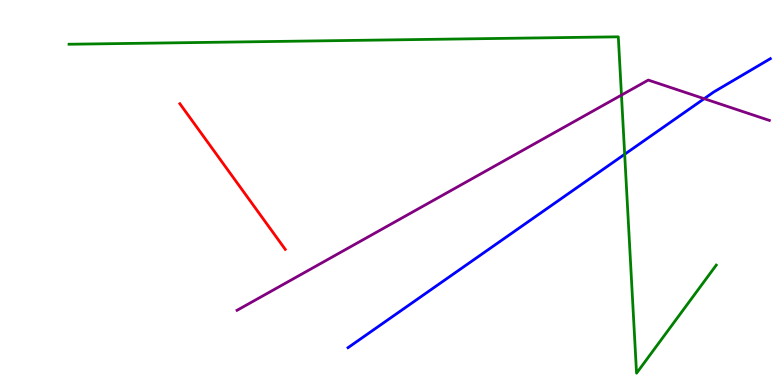[{'lines': ['blue', 'red'], 'intersections': []}, {'lines': ['green', 'red'], 'intersections': []}, {'lines': ['purple', 'red'], 'intersections': []}, {'lines': ['blue', 'green'], 'intersections': [{'x': 8.06, 'y': 5.99}]}, {'lines': ['blue', 'purple'], 'intersections': [{'x': 9.09, 'y': 7.44}]}, {'lines': ['green', 'purple'], 'intersections': [{'x': 8.02, 'y': 7.53}]}]